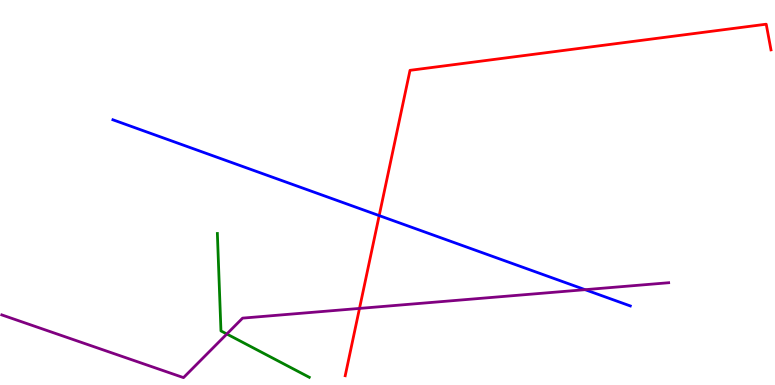[{'lines': ['blue', 'red'], 'intersections': [{'x': 4.89, 'y': 4.4}]}, {'lines': ['green', 'red'], 'intersections': []}, {'lines': ['purple', 'red'], 'intersections': [{'x': 4.64, 'y': 1.99}]}, {'lines': ['blue', 'green'], 'intersections': []}, {'lines': ['blue', 'purple'], 'intersections': [{'x': 7.55, 'y': 2.48}]}, {'lines': ['green', 'purple'], 'intersections': [{'x': 2.93, 'y': 1.32}]}]